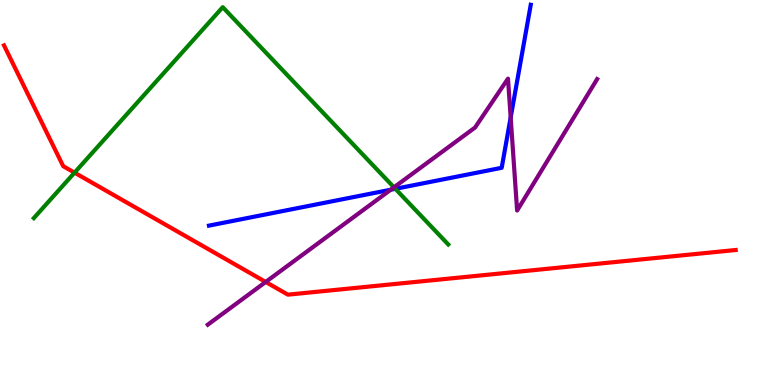[{'lines': ['blue', 'red'], 'intersections': []}, {'lines': ['green', 'red'], 'intersections': [{'x': 0.962, 'y': 5.52}]}, {'lines': ['purple', 'red'], 'intersections': [{'x': 3.43, 'y': 2.68}]}, {'lines': ['blue', 'green'], 'intersections': [{'x': 5.1, 'y': 5.1}]}, {'lines': ['blue', 'purple'], 'intersections': [{'x': 5.04, 'y': 5.07}, {'x': 6.59, 'y': 6.95}]}, {'lines': ['green', 'purple'], 'intersections': [{'x': 5.08, 'y': 5.13}]}]